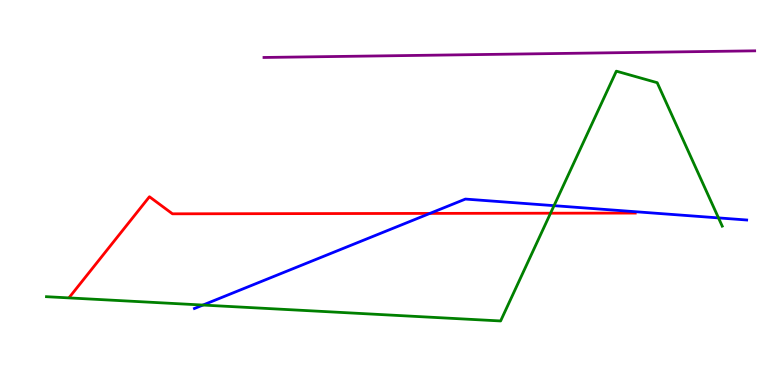[{'lines': ['blue', 'red'], 'intersections': [{'x': 5.55, 'y': 4.46}]}, {'lines': ['green', 'red'], 'intersections': [{'x': 7.1, 'y': 4.46}]}, {'lines': ['purple', 'red'], 'intersections': []}, {'lines': ['blue', 'green'], 'intersections': [{'x': 2.62, 'y': 2.08}, {'x': 7.15, 'y': 4.66}, {'x': 9.27, 'y': 4.34}]}, {'lines': ['blue', 'purple'], 'intersections': []}, {'lines': ['green', 'purple'], 'intersections': []}]